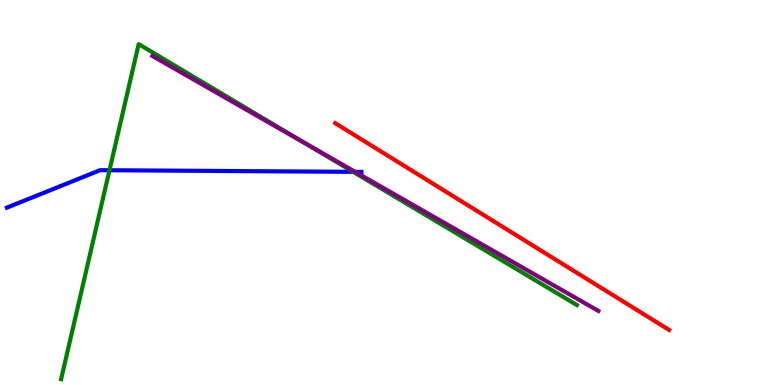[{'lines': ['blue', 'red'], 'intersections': []}, {'lines': ['green', 'red'], 'intersections': []}, {'lines': ['purple', 'red'], 'intersections': []}, {'lines': ['blue', 'green'], 'intersections': [{'x': 1.41, 'y': 5.58}, {'x': 4.56, 'y': 5.54}]}, {'lines': ['blue', 'purple'], 'intersections': [{'x': 4.58, 'y': 5.54}]}, {'lines': ['green', 'purple'], 'intersections': [{'x': 3.96, 'y': 6.25}]}]